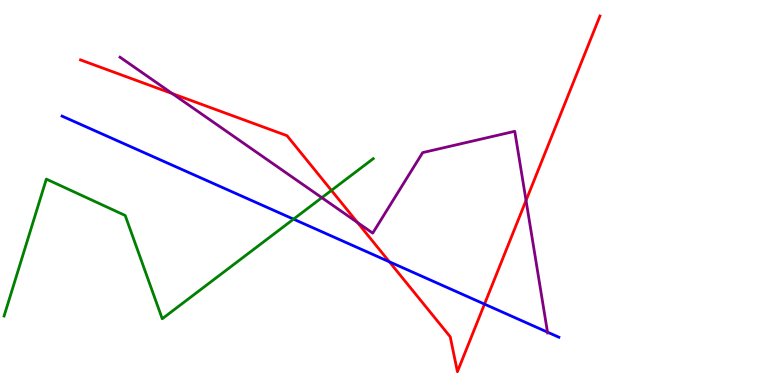[{'lines': ['blue', 'red'], 'intersections': [{'x': 5.02, 'y': 3.2}, {'x': 6.25, 'y': 2.1}]}, {'lines': ['green', 'red'], 'intersections': [{'x': 4.28, 'y': 5.05}]}, {'lines': ['purple', 'red'], 'intersections': [{'x': 2.22, 'y': 7.57}, {'x': 4.61, 'y': 4.22}, {'x': 6.79, 'y': 4.79}]}, {'lines': ['blue', 'green'], 'intersections': [{'x': 3.79, 'y': 4.31}]}, {'lines': ['blue', 'purple'], 'intersections': [{'x': 7.06, 'y': 1.37}]}, {'lines': ['green', 'purple'], 'intersections': [{'x': 4.15, 'y': 4.87}]}]